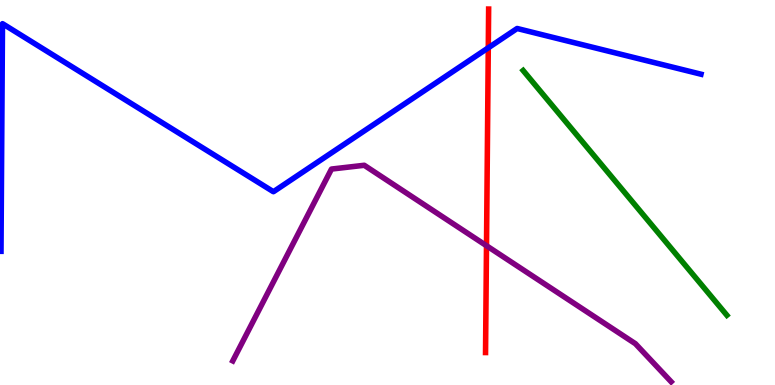[{'lines': ['blue', 'red'], 'intersections': [{'x': 6.3, 'y': 8.76}]}, {'lines': ['green', 'red'], 'intersections': []}, {'lines': ['purple', 'red'], 'intersections': [{'x': 6.28, 'y': 3.62}]}, {'lines': ['blue', 'green'], 'intersections': []}, {'lines': ['blue', 'purple'], 'intersections': []}, {'lines': ['green', 'purple'], 'intersections': []}]